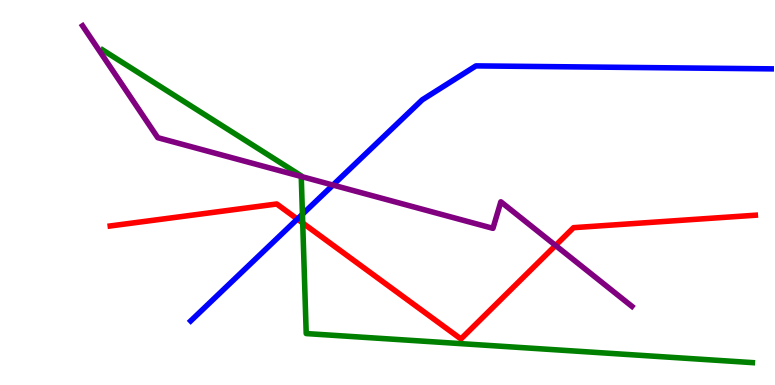[{'lines': ['blue', 'red'], 'intersections': [{'x': 3.84, 'y': 4.31}]}, {'lines': ['green', 'red'], 'intersections': [{'x': 3.91, 'y': 4.21}]}, {'lines': ['purple', 'red'], 'intersections': [{'x': 7.17, 'y': 3.62}]}, {'lines': ['blue', 'green'], 'intersections': [{'x': 3.9, 'y': 4.44}]}, {'lines': ['blue', 'purple'], 'intersections': [{'x': 4.3, 'y': 5.19}]}, {'lines': ['green', 'purple'], 'intersections': [{'x': 3.89, 'y': 5.42}]}]